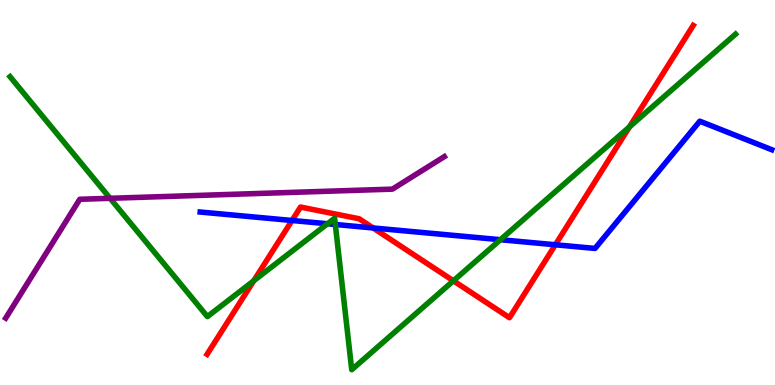[{'lines': ['blue', 'red'], 'intersections': [{'x': 3.77, 'y': 4.27}, {'x': 4.81, 'y': 4.08}, {'x': 7.17, 'y': 3.64}]}, {'lines': ['green', 'red'], 'intersections': [{'x': 3.27, 'y': 2.71}, {'x': 5.85, 'y': 2.71}, {'x': 8.12, 'y': 6.7}]}, {'lines': ['purple', 'red'], 'intersections': []}, {'lines': ['blue', 'green'], 'intersections': [{'x': 4.23, 'y': 4.19}, {'x': 4.33, 'y': 4.17}, {'x': 6.46, 'y': 3.77}]}, {'lines': ['blue', 'purple'], 'intersections': []}, {'lines': ['green', 'purple'], 'intersections': [{'x': 1.42, 'y': 4.85}]}]